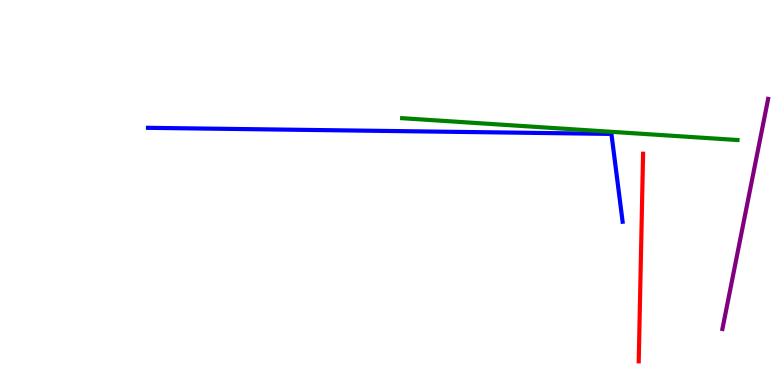[{'lines': ['blue', 'red'], 'intersections': []}, {'lines': ['green', 'red'], 'intersections': []}, {'lines': ['purple', 'red'], 'intersections': []}, {'lines': ['blue', 'green'], 'intersections': []}, {'lines': ['blue', 'purple'], 'intersections': []}, {'lines': ['green', 'purple'], 'intersections': []}]